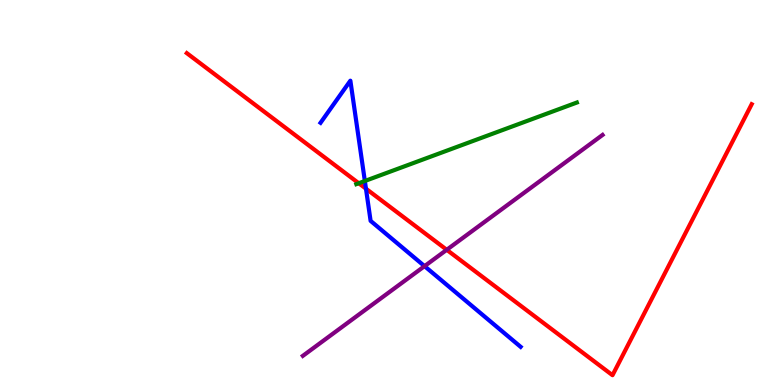[{'lines': ['blue', 'red'], 'intersections': [{'x': 4.72, 'y': 5.1}]}, {'lines': ['green', 'red'], 'intersections': [{'x': 4.63, 'y': 5.24}]}, {'lines': ['purple', 'red'], 'intersections': [{'x': 5.76, 'y': 3.51}]}, {'lines': ['blue', 'green'], 'intersections': [{'x': 4.71, 'y': 5.3}]}, {'lines': ['blue', 'purple'], 'intersections': [{'x': 5.48, 'y': 3.09}]}, {'lines': ['green', 'purple'], 'intersections': []}]